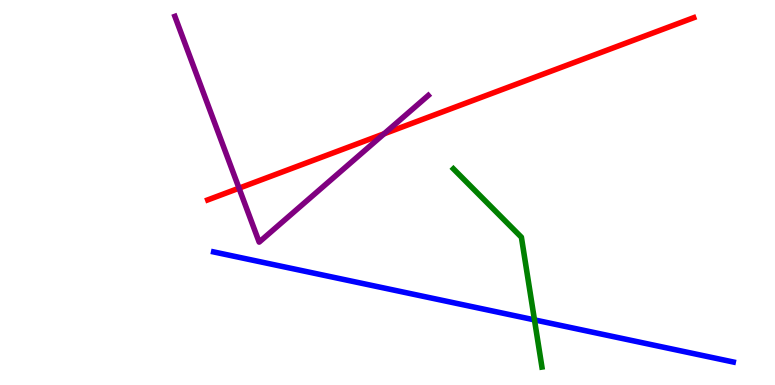[{'lines': ['blue', 'red'], 'intersections': []}, {'lines': ['green', 'red'], 'intersections': []}, {'lines': ['purple', 'red'], 'intersections': [{'x': 3.08, 'y': 5.11}, {'x': 4.96, 'y': 6.52}]}, {'lines': ['blue', 'green'], 'intersections': [{'x': 6.9, 'y': 1.69}]}, {'lines': ['blue', 'purple'], 'intersections': []}, {'lines': ['green', 'purple'], 'intersections': []}]